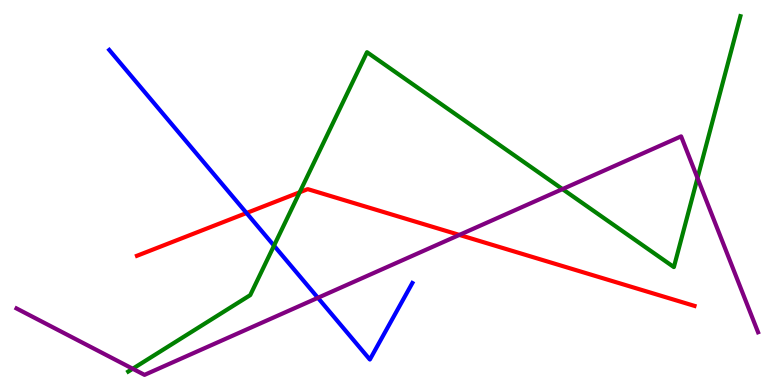[{'lines': ['blue', 'red'], 'intersections': [{'x': 3.18, 'y': 4.47}]}, {'lines': ['green', 'red'], 'intersections': [{'x': 3.87, 'y': 5.01}]}, {'lines': ['purple', 'red'], 'intersections': [{'x': 5.93, 'y': 3.9}]}, {'lines': ['blue', 'green'], 'intersections': [{'x': 3.54, 'y': 3.62}]}, {'lines': ['blue', 'purple'], 'intersections': [{'x': 4.1, 'y': 2.26}]}, {'lines': ['green', 'purple'], 'intersections': [{'x': 1.71, 'y': 0.422}, {'x': 7.26, 'y': 5.09}, {'x': 9.0, 'y': 5.38}]}]